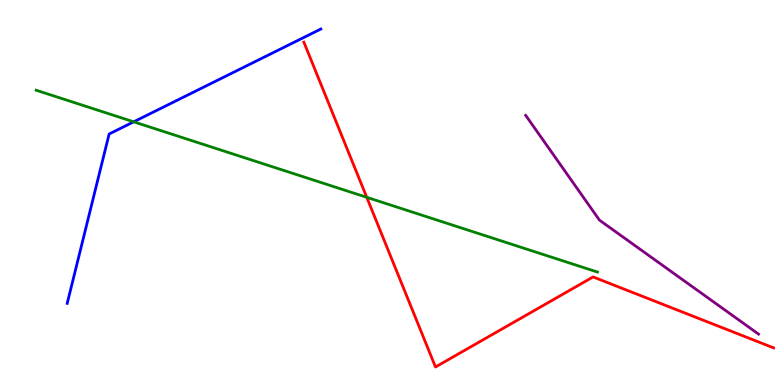[{'lines': ['blue', 'red'], 'intersections': []}, {'lines': ['green', 'red'], 'intersections': [{'x': 4.73, 'y': 4.88}]}, {'lines': ['purple', 'red'], 'intersections': []}, {'lines': ['blue', 'green'], 'intersections': [{'x': 1.73, 'y': 6.84}]}, {'lines': ['blue', 'purple'], 'intersections': []}, {'lines': ['green', 'purple'], 'intersections': []}]